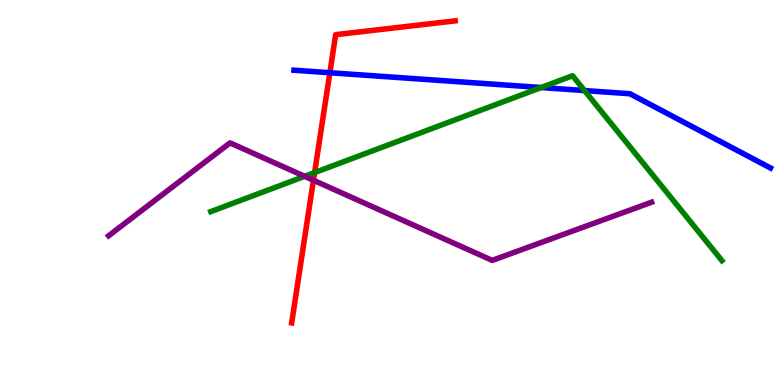[{'lines': ['blue', 'red'], 'intersections': [{'x': 4.26, 'y': 8.11}]}, {'lines': ['green', 'red'], 'intersections': [{'x': 4.06, 'y': 5.52}]}, {'lines': ['purple', 'red'], 'intersections': [{'x': 4.04, 'y': 5.32}]}, {'lines': ['blue', 'green'], 'intersections': [{'x': 6.98, 'y': 7.73}, {'x': 7.54, 'y': 7.65}]}, {'lines': ['blue', 'purple'], 'intersections': []}, {'lines': ['green', 'purple'], 'intersections': [{'x': 3.93, 'y': 5.42}]}]